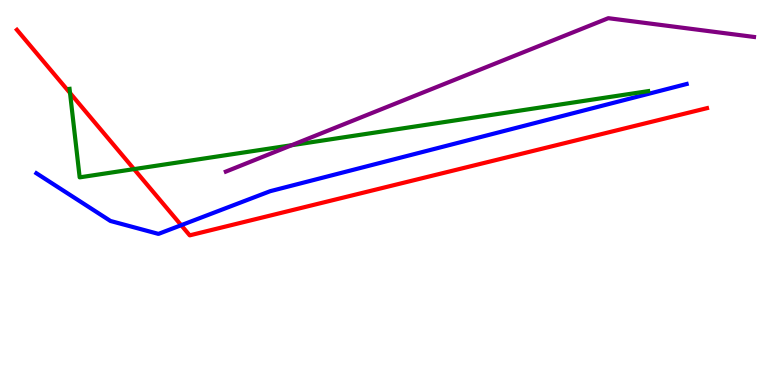[{'lines': ['blue', 'red'], 'intersections': [{'x': 2.34, 'y': 4.15}]}, {'lines': ['green', 'red'], 'intersections': [{'x': 0.904, 'y': 7.58}, {'x': 1.73, 'y': 5.61}]}, {'lines': ['purple', 'red'], 'intersections': []}, {'lines': ['blue', 'green'], 'intersections': []}, {'lines': ['blue', 'purple'], 'intersections': []}, {'lines': ['green', 'purple'], 'intersections': [{'x': 3.76, 'y': 6.23}]}]